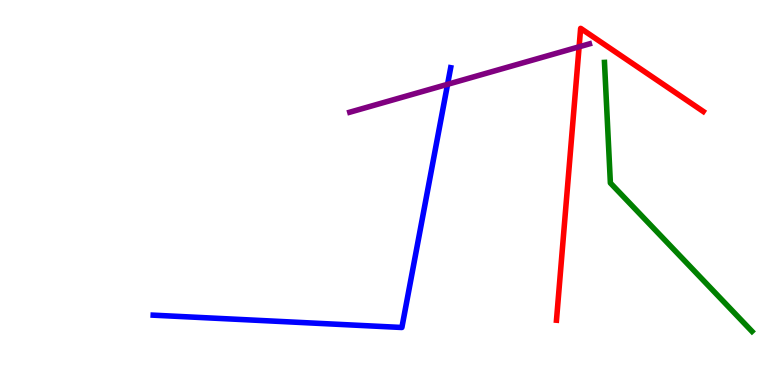[{'lines': ['blue', 'red'], 'intersections': []}, {'lines': ['green', 'red'], 'intersections': []}, {'lines': ['purple', 'red'], 'intersections': [{'x': 7.47, 'y': 8.78}]}, {'lines': ['blue', 'green'], 'intersections': []}, {'lines': ['blue', 'purple'], 'intersections': [{'x': 5.78, 'y': 7.81}]}, {'lines': ['green', 'purple'], 'intersections': []}]